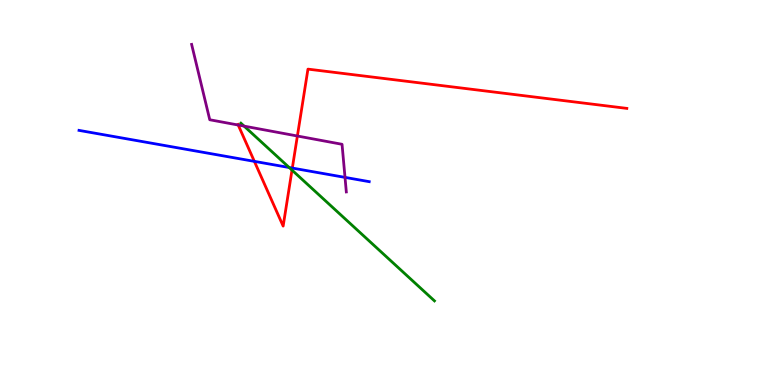[{'lines': ['blue', 'red'], 'intersections': [{'x': 3.28, 'y': 5.81}, {'x': 3.77, 'y': 5.63}]}, {'lines': ['green', 'red'], 'intersections': [{'x': 3.77, 'y': 5.58}]}, {'lines': ['purple', 'red'], 'intersections': [{'x': 3.07, 'y': 6.75}, {'x': 3.84, 'y': 6.47}]}, {'lines': ['blue', 'green'], 'intersections': [{'x': 3.73, 'y': 5.65}]}, {'lines': ['blue', 'purple'], 'intersections': [{'x': 4.45, 'y': 5.39}]}, {'lines': ['green', 'purple'], 'intersections': [{'x': 3.15, 'y': 6.72}]}]